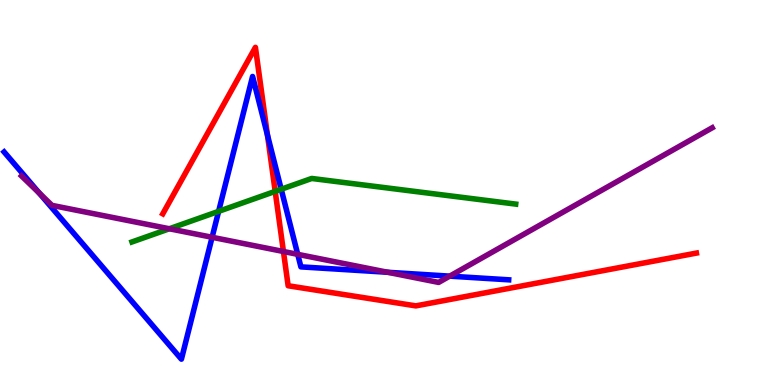[{'lines': ['blue', 'red'], 'intersections': [{'x': 3.45, 'y': 6.49}]}, {'lines': ['green', 'red'], 'intersections': [{'x': 3.55, 'y': 5.03}]}, {'lines': ['purple', 'red'], 'intersections': [{'x': 3.66, 'y': 3.47}]}, {'lines': ['blue', 'green'], 'intersections': [{'x': 2.82, 'y': 4.51}, {'x': 3.63, 'y': 5.08}]}, {'lines': ['blue', 'purple'], 'intersections': [{'x': 0.509, 'y': 4.98}, {'x': 2.74, 'y': 3.84}, {'x': 3.84, 'y': 3.39}, {'x': 5.0, 'y': 2.93}, {'x': 5.8, 'y': 2.83}]}, {'lines': ['green', 'purple'], 'intersections': [{'x': 2.18, 'y': 4.06}]}]